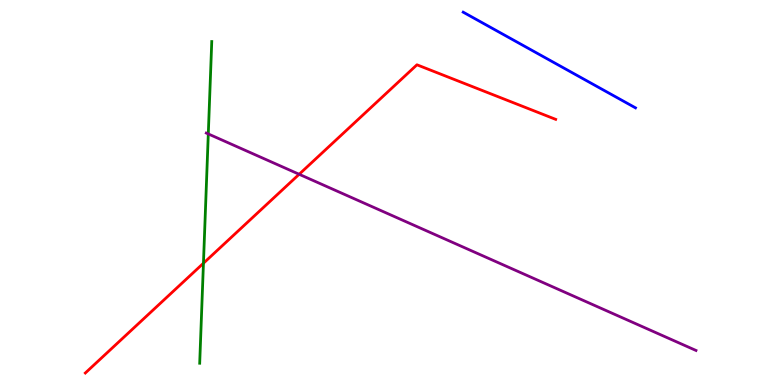[{'lines': ['blue', 'red'], 'intersections': []}, {'lines': ['green', 'red'], 'intersections': [{'x': 2.63, 'y': 3.16}]}, {'lines': ['purple', 'red'], 'intersections': [{'x': 3.86, 'y': 5.47}]}, {'lines': ['blue', 'green'], 'intersections': []}, {'lines': ['blue', 'purple'], 'intersections': []}, {'lines': ['green', 'purple'], 'intersections': [{'x': 2.69, 'y': 6.52}]}]